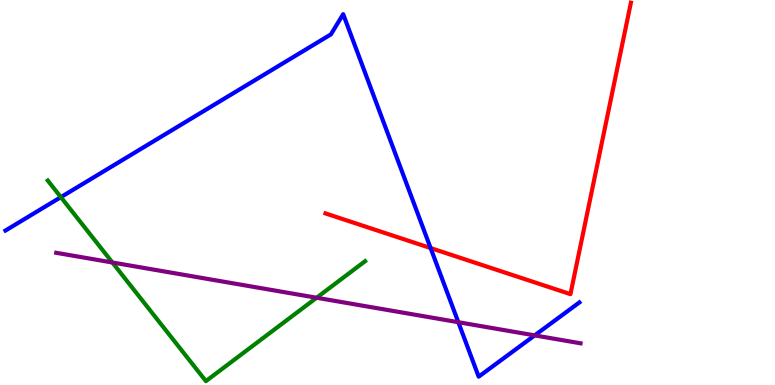[{'lines': ['blue', 'red'], 'intersections': [{'x': 5.56, 'y': 3.56}]}, {'lines': ['green', 'red'], 'intersections': []}, {'lines': ['purple', 'red'], 'intersections': []}, {'lines': ['blue', 'green'], 'intersections': [{'x': 0.785, 'y': 4.88}]}, {'lines': ['blue', 'purple'], 'intersections': [{'x': 5.91, 'y': 1.63}, {'x': 6.9, 'y': 1.29}]}, {'lines': ['green', 'purple'], 'intersections': [{'x': 1.45, 'y': 3.18}, {'x': 4.09, 'y': 2.27}]}]